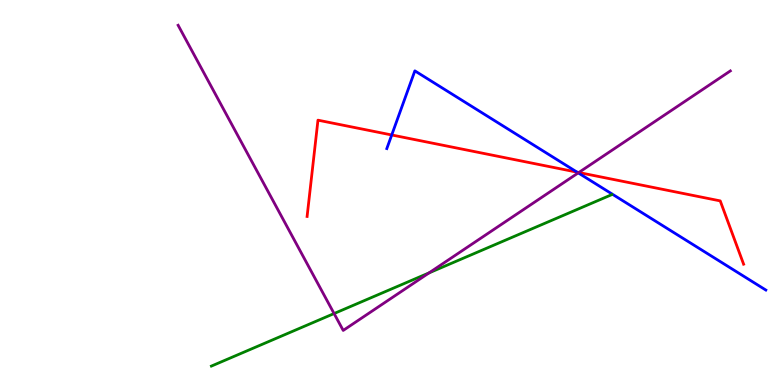[{'lines': ['blue', 'red'], 'intersections': [{'x': 5.05, 'y': 6.49}, {'x': 7.45, 'y': 5.53}]}, {'lines': ['green', 'red'], 'intersections': []}, {'lines': ['purple', 'red'], 'intersections': [{'x': 7.47, 'y': 5.52}]}, {'lines': ['blue', 'green'], 'intersections': []}, {'lines': ['blue', 'purple'], 'intersections': [{'x': 7.46, 'y': 5.51}]}, {'lines': ['green', 'purple'], 'intersections': [{'x': 4.31, 'y': 1.86}, {'x': 5.54, 'y': 2.91}]}]